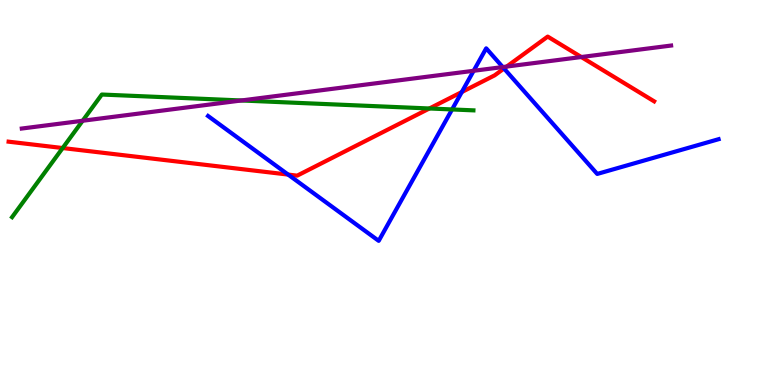[{'lines': ['blue', 'red'], 'intersections': [{'x': 3.72, 'y': 5.47}, {'x': 5.96, 'y': 7.61}, {'x': 6.5, 'y': 8.22}]}, {'lines': ['green', 'red'], 'intersections': [{'x': 0.809, 'y': 6.15}, {'x': 5.54, 'y': 7.18}]}, {'lines': ['purple', 'red'], 'intersections': [{'x': 6.54, 'y': 8.27}, {'x': 7.5, 'y': 8.52}]}, {'lines': ['blue', 'green'], 'intersections': [{'x': 5.83, 'y': 7.16}]}, {'lines': ['blue', 'purple'], 'intersections': [{'x': 6.11, 'y': 8.16}, {'x': 6.49, 'y': 8.26}]}, {'lines': ['green', 'purple'], 'intersections': [{'x': 1.07, 'y': 6.86}, {'x': 3.11, 'y': 7.39}]}]